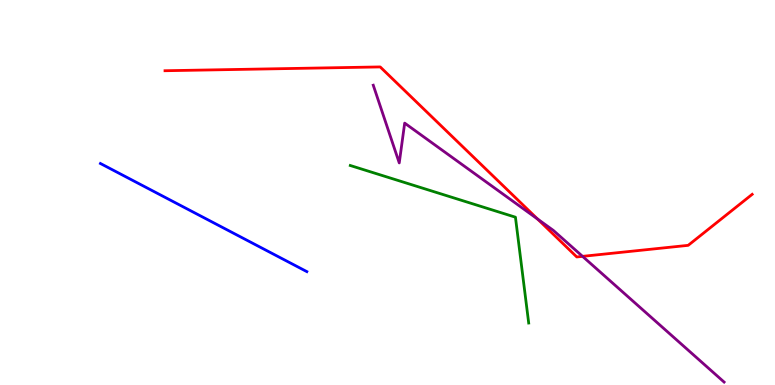[{'lines': ['blue', 'red'], 'intersections': []}, {'lines': ['green', 'red'], 'intersections': []}, {'lines': ['purple', 'red'], 'intersections': [{'x': 6.94, 'y': 4.31}, {'x': 7.52, 'y': 3.34}]}, {'lines': ['blue', 'green'], 'intersections': []}, {'lines': ['blue', 'purple'], 'intersections': []}, {'lines': ['green', 'purple'], 'intersections': []}]